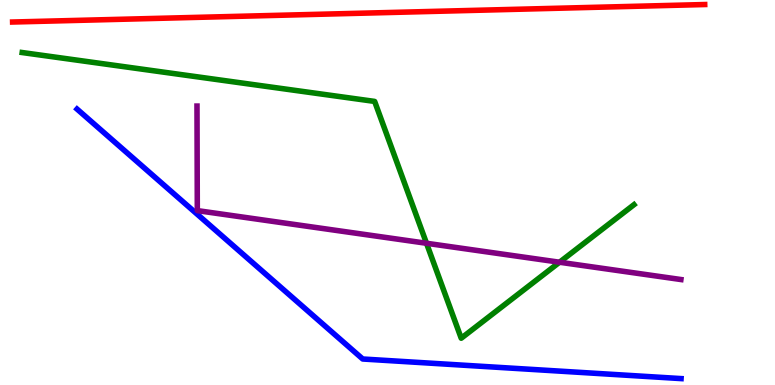[{'lines': ['blue', 'red'], 'intersections': []}, {'lines': ['green', 'red'], 'intersections': []}, {'lines': ['purple', 'red'], 'intersections': []}, {'lines': ['blue', 'green'], 'intersections': []}, {'lines': ['blue', 'purple'], 'intersections': []}, {'lines': ['green', 'purple'], 'intersections': [{'x': 5.5, 'y': 3.68}, {'x': 7.22, 'y': 3.19}]}]